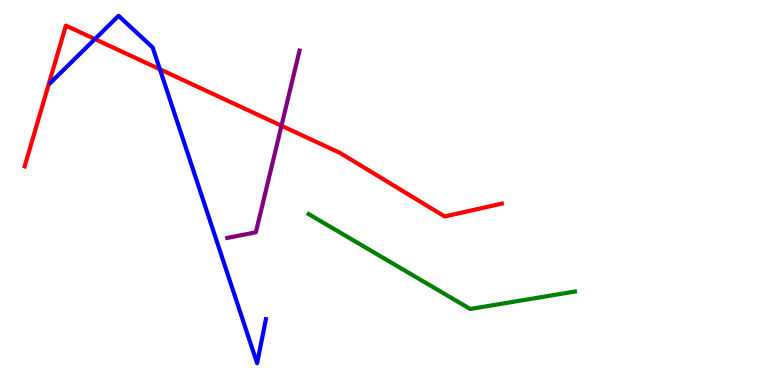[{'lines': ['blue', 'red'], 'intersections': [{'x': 1.22, 'y': 8.98}, {'x': 2.06, 'y': 8.2}]}, {'lines': ['green', 'red'], 'intersections': []}, {'lines': ['purple', 'red'], 'intersections': [{'x': 3.63, 'y': 6.73}]}, {'lines': ['blue', 'green'], 'intersections': []}, {'lines': ['blue', 'purple'], 'intersections': []}, {'lines': ['green', 'purple'], 'intersections': []}]